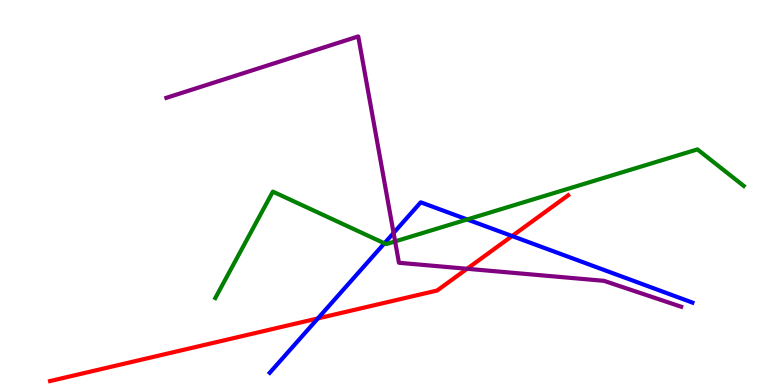[{'lines': ['blue', 'red'], 'intersections': [{'x': 4.1, 'y': 1.73}, {'x': 6.61, 'y': 3.87}]}, {'lines': ['green', 'red'], 'intersections': []}, {'lines': ['purple', 'red'], 'intersections': [{'x': 6.03, 'y': 3.02}]}, {'lines': ['blue', 'green'], 'intersections': [{'x': 4.96, 'y': 3.68}, {'x': 6.03, 'y': 4.3}]}, {'lines': ['blue', 'purple'], 'intersections': [{'x': 5.08, 'y': 3.95}]}, {'lines': ['green', 'purple'], 'intersections': [{'x': 5.1, 'y': 3.73}]}]